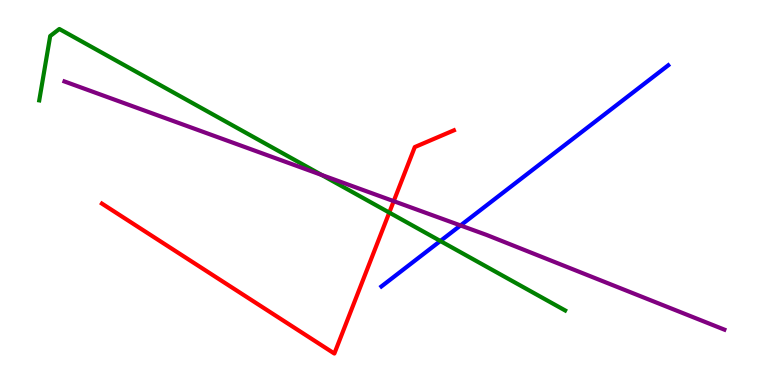[{'lines': ['blue', 'red'], 'intersections': []}, {'lines': ['green', 'red'], 'intersections': [{'x': 5.02, 'y': 4.48}]}, {'lines': ['purple', 'red'], 'intersections': [{'x': 5.08, 'y': 4.78}]}, {'lines': ['blue', 'green'], 'intersections': [{'x': 5.68, 'y': 3.74}]}, {'lines': ['blue', 'purple'], 'intersections': [{'x': 5.94, 'y': 4.14}]}, {'lines': ['green', 'purple'], 'intersections': [{'x': 4.15, 'y': 5.46}]}]